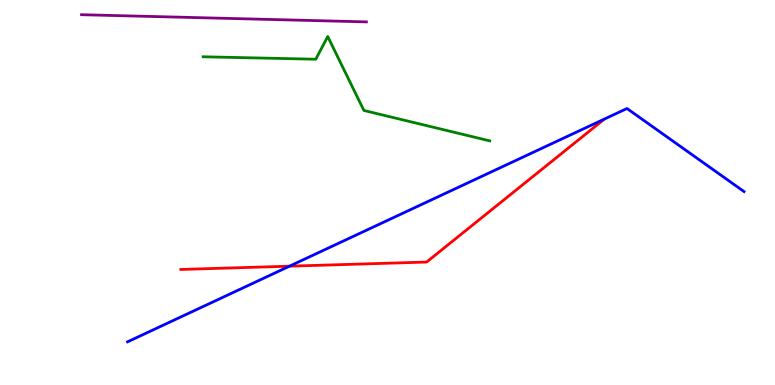[{'lines': ['blue', 'red'], 'intersections': [{'x': 3.74, 'y': 3.09}]}, {'lines': ['green', 'red'], 'intersections': []}, {'lines': ['purple', 'red'], 'intersections': []}, {'lines': ['blue', 'green'], 'intersections': []}, {'lines': ['blue', 'purple'], 'intersections': []}, {'lines': ['green', 'purple'], 'intersections': []}]